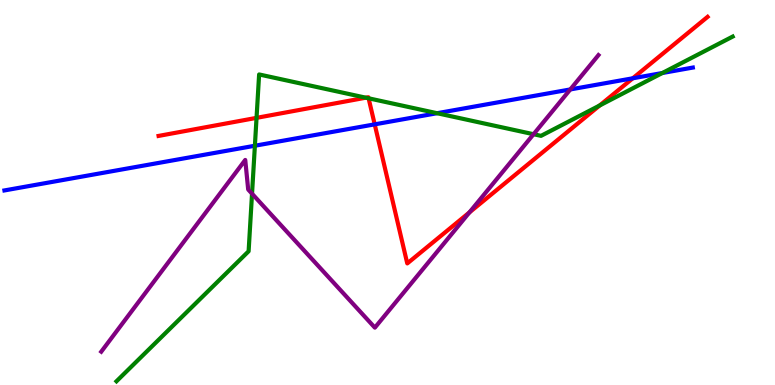[{'lines': ['blue', 'red'], 'intersections': [{'x': 4.83, 'y': 6.77}, {'x': 8.16, 'y': 7.97}]}, {'lines': ['green', 'red'], 'intersections': [{'x': 3.31, 'y': 6.94}, {'x': 4.72, 'y': 7.46}, {'x': 4.76, 'y': 7.45}, {'x': 7.74, 'y': 7.26}]}, {'lines': ['purple', 'red'], 'intersections': [{'x': 6.06, 'y': 4.48}]}, {'lines': ['blue', 'green'], 'intersections': [{'x': 3.29, 'y': 6.21}, {'x': 5.64, 'y': 7.06}, {'x': 8.55, 'y': 8.1}]}, {'lines': ['blue', 'purple'], 'intersections': [{'x': 7.36, 'y': 7.68}]}, {'lines': ['green', 'purple'], 'intersections': [{'x': 3.25, 'y': 4.97}, {'x': 6.88, 'y': 6.51}]}]